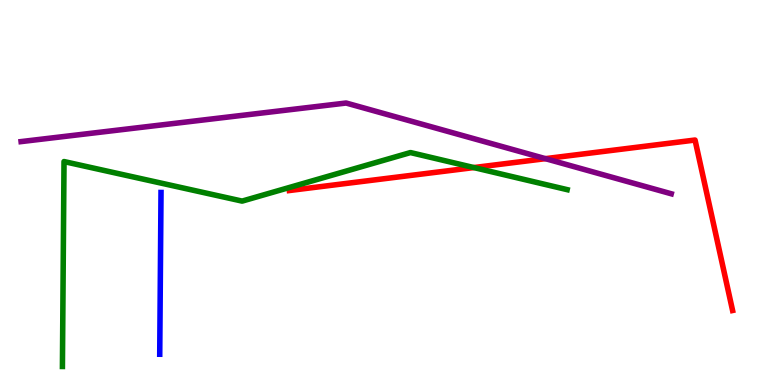[{'lines': ['blue', 'red'], 'intersections': []}, {'lines': ['green', 'red'], 'intersections': [{'x': 6.11, 'y': 5.65}]}, {'lines': ['purple', 'red'], 'intersections': [{'x': 7.04, 'y': 5.88}]}, {'lines': ['blue', 'green'], 'intersections': []}, {'lines': ['blue', 'purple'], 'intersections': []}, {'lines': ['green', 'purple'], 'intersections': []}]